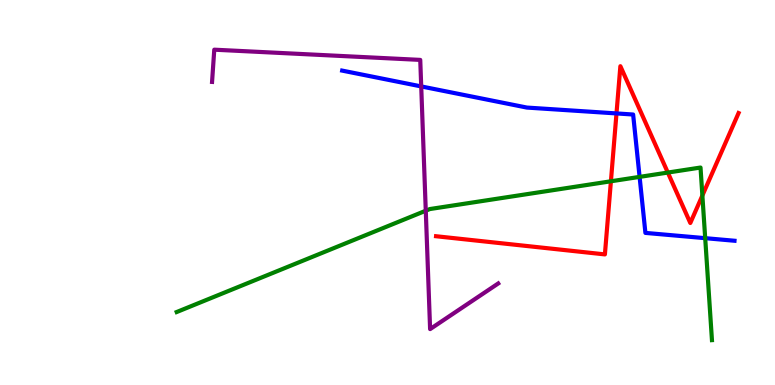[{'lines': ['blue', 'red'], 'intersections': [{'x': 7.95, 'y': 7.05}]}, {'lines': ['green', 'red'], 'intersections': [{'x': 7.88, 'y': 5.29}, {'x': 8.62, 'y': 5.52}, {'x': 9.06, 'y': 4.92}]}, {'lines': ['purple', 'red'], 'intersections': []}, {'lines': ['blue', 'green'], 'intersections': [{'x': 8.25, 'y': 5.41}, {'x': 9.1, 'y': 3.81}]}, {'lines': ['blue', 'purple'], 'intersections': [{'x': 5.44, 'y': 7.76}]}, {'lines': ['green', 'purple'], 'intersections': [{'x': 5.49, 'y': 4.53}]}]